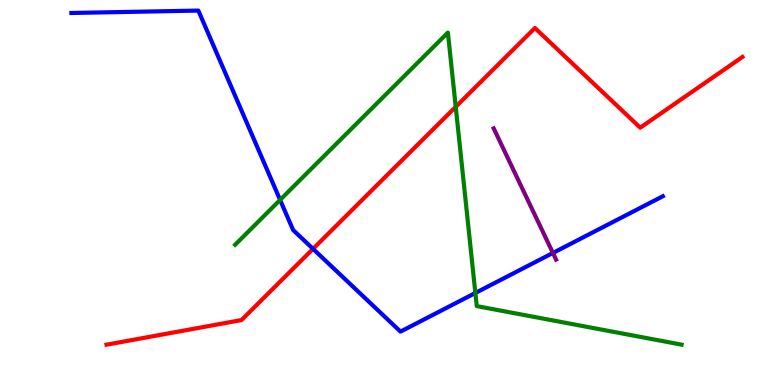[{'lines': ['blue', 'red'], 'intersections': [{'x': 4.04, 'y': 3.54}]}, {'lines': ['green', 'red'], 'intersections': [{'x': 5.88, 'y': 7.23}]}, {'lines': ['purple', 'red'], 'intersections': []}, {'lines': ['blue', 'green'], 'intersections': [{'x': 3.61, 'y': 4.81}, {'x': 6.13, 'y': 2.39}]}, {'lines': ['blue', 'purple'], 'intersections': [{'x': 7.13, 'y': 3.43}]}, {'lines': ['green', 'purple'], 'intersections': []}]